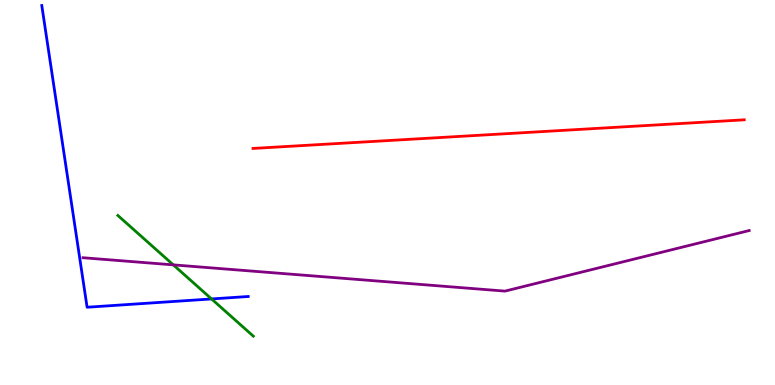[{'lines': ['blue', 'red'], 'intersections': []}, {'lines': ['green', 'red'], 'intersections': []}, {'lines': ['purple', 'red'], 'intersections': []}, {'lines': ['blue', 'green'], 'intersections': [{'x': 2.73, 'y': 2.24}]}, {'lines': ['blue', 'purple'], 'intersections': []}, {'lines': ['green', 'purple'], 'intersections': [{'x': 2.24, 'y': 3.12}]}]